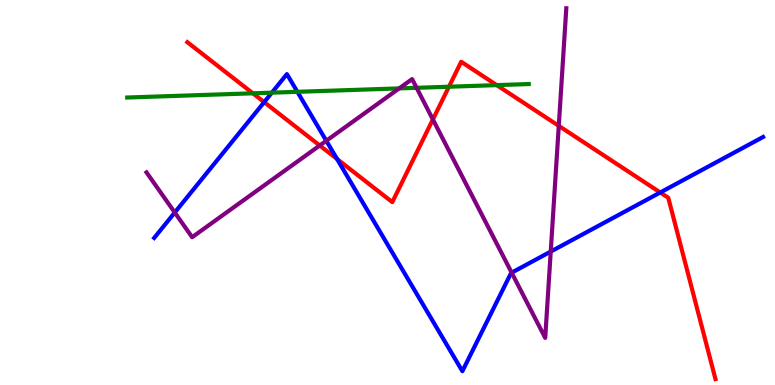[{'lines': ['blue', 'red'], 'intersections': [{'x': 3.41, 'y': 7.35}, {'x': 4.35, 'y': 5.87}, {'x': 8.52, 'y': 5.0}]}, {'lines': ['green', 'red'], 'intersections': [{'x': 3.26, 'y': 7.58}, {'x': 5.79, 'y': 7.75}, {'x': 6.41, 'y': 7.79}]}, {'lines': ['purple', 'red'], 'intersections': [{'x': 4.13, 'y': 6.22}, {'x': 5.59, 'y': 6.9}, {'x': 7.21, 'y': 6.73}]}, {'lines': ['blue', 'green'], 'intersections': [{'x': 3.51, 'y': 7.59}, {'x': 3.84, 'y': 7.62}]}, {'lines': ['blue', 'purple'], 'intersections': [{'x': 2.26, 'y': 4.48}, {'x': 4.21, 'y': 6.34}, {'x': 6.6, 'y': 2.92}, {'x': 7.11, 'y': 3.47}]}, {'lines': ['green', 'purple'], 'intersections': [{'x': 5.15, 'y': 7.7}, {'x': 5.38, 'y': 7.72}]}]